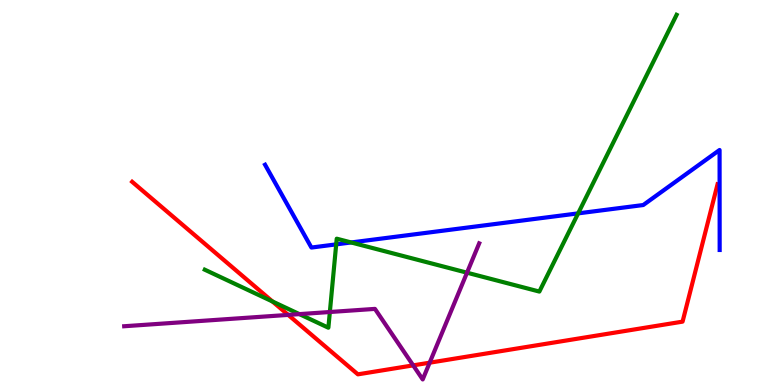[{'lines': ['blue', 'red'], 'intersections': []}, {'lines': ['green', 'red'], 'intersections': [{'x': 3.52, 'y': 2.17}]}, {'lines': ['purple', 'red'], 'intersections': [{'x': 3.72, 'y': 1.82}, {'x': 5.33, 'y': 0.51}, {'x': 5.54, 'y': 0.579}]}, {'lines': ['blue', 'green'], 'intersections': [{'x': 4.34, 'y': 3.65}, {'x': 4.53, 'y': 3.7}, {'x': 7.46, 'y': 4.46}]}, {'lines': ['blue', 'purple'], 'intersections': []}, {'lines': ['green', 'purple'], 'intersections': [{'x': 3.86, 'y': 1.84}, {'x': 4.26, 'y': 1.9}, {'x': 6.03, 'y': 2.92}]}]